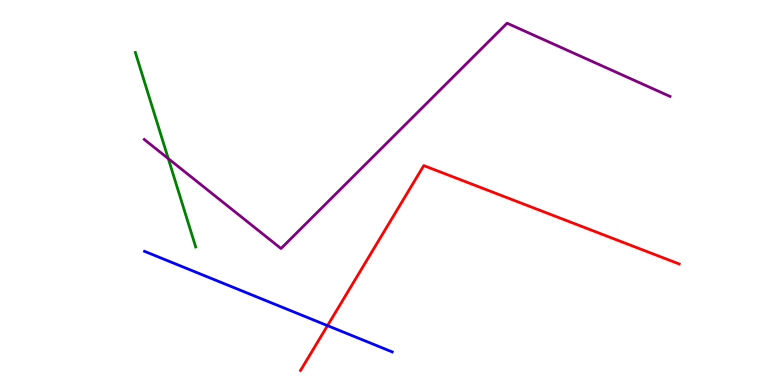[{'lines': ['blue', 'red'], 'intersections': [{'x': 4.23, 'y': 1.54}]}, {'lines': ['green', 'red'], 'intersections': []}, {'lines': ['purple', 'red'], 'intersections': []}, {'lines': ['blue', 'green'], 'intersections': []}, {'lines': ['blue', 'purple'], 'intersections': []}, {'lines': ['green', 'purple'], 'intersections': [{'x': 2.17, 'y': 5.88}]}]